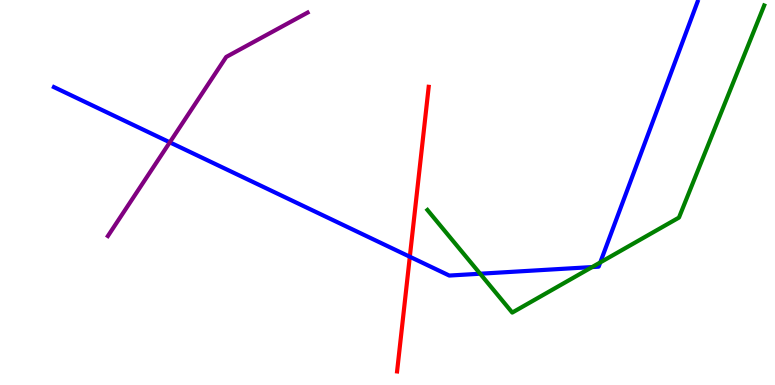[{'lines': ['blue', 'red'], 'intersections': [{'x': 5.29, 'y': 3.33}]}, {'lines': ['green', 'red'], 'intersections': []}, {'lines': ['purple', 'red'], 'intersections': []}, {'lines': ['blue', 'green'], 'intersections': [{'x': 6.2, 'y': 2.89}, {'x': 7.64, 'y': 3.06}, {'x': 7.75, 'y': 3.18}]}, {'lines': ['blue', 'purple'], 'intersections': [{'x': 2.19, 'y': 6.3}]}, {'lines': ['green', 'purple'], 'intersections': []}]